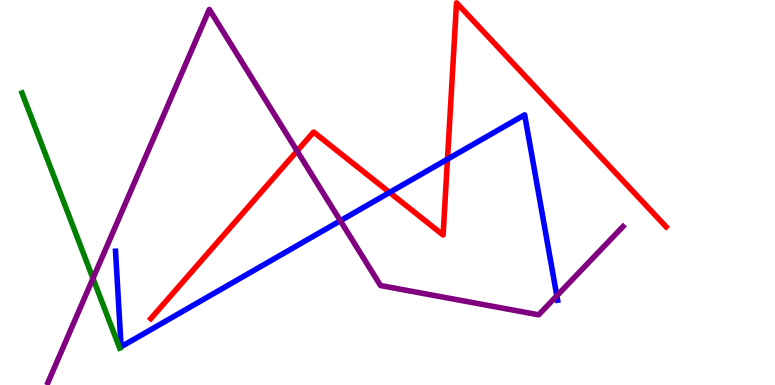[{'lines': ['blue', 'red'], 'intersections': [{'x': 5.03, 'y': 5.0}, {'x': 5.77, 'y': 5.87}]}, {'lines': ['green', 'red'], 'intersections': []}, {'lines': ['purple', 'red'], 'intersections': [{'x': 3.83, 'y': 6.08}]}, {'lines': ['blue', 'green'], 'intersections': []}, {'lines': ['blue', 'purple'], 'intersections': [{'x': 4.39, 'y': 4.27}, {'x': 7.18, 'y': 2.32}]}, {'lines': ['green', 'purple'], 'intersections': [{'x': 1.2, 'y': 2.77}]}]